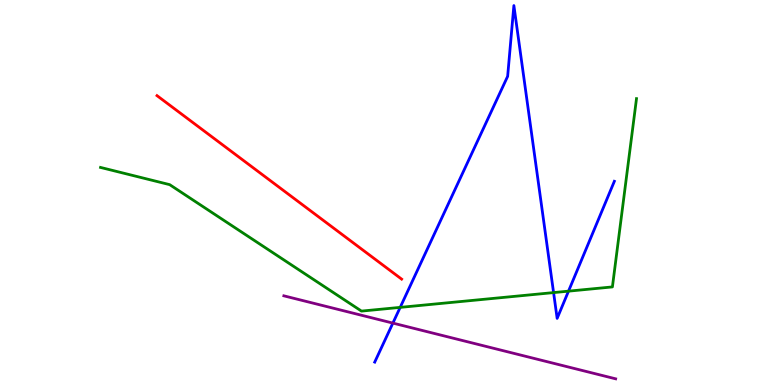[{'lines': ['blue', 'red'], 'intersections': []}, {'lines': ['green', 'red'], 'intersections': []}, {'lines': ['purple', 'red'], 'intersections': []}, {'lines': ['blue', 'green'], 'intersections': [{'x': 5.16, 'y': 2.02}, {'x': 7.14, 'y': 2.4}, {'x': 7.34, 'y': 2.44}]}, {'lines': ['blue', 'purple'], 'intersections': [{'x': 5.07, 'y': 1.61}]}, {'lines': ['green', 'purple'], 'intersections': []}]